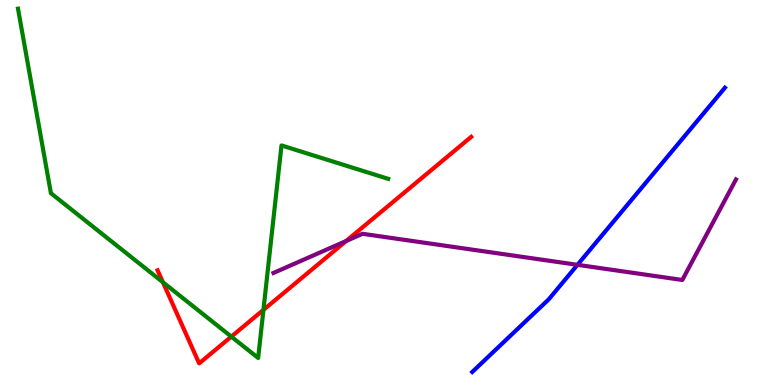[{'lines': ['blue', 'red'], 'intersections': []}, {'lines': ['green', 'red'], 'intersections': [{'x': 2.1, 'y': 2.67}, {'x': 2.98, 'y': 1.26}, {'x': 3.4, 'y': 1.95}]}, {'lines': ['purple', 'red'], 'intersections': [{'x': 4.47, 'y': 3.74}]}, {'lines': ['blue', 'green'], 'intersections': []}, {'lines': ['blue', 'purple'], 'intersections': [{'x': 7.45, 'y': 3.12}]}, {'lines': ['green', 'purple'], 'intersections': []}]